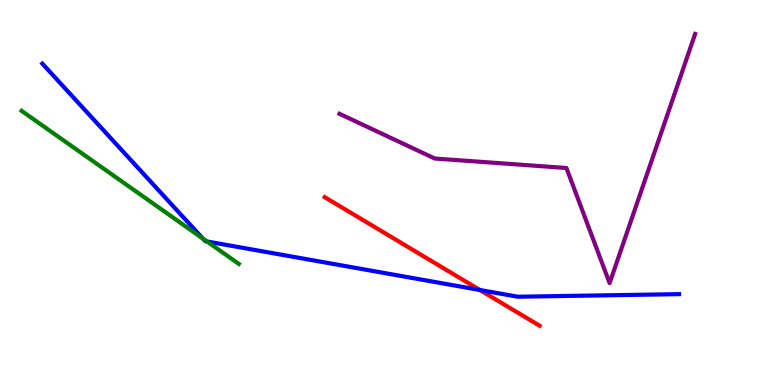[{'lines': ['blue', 'red'], 'intersections': [{'x': 6.19, 'y': 2.47}]}, {'lines': ['green', 'red'], 'intersections': []}, {'lines': ['purple', 'red'], 'intersections': []}, {'lines': ['blue', 'green'], 'intersections': [{'x': 2.62, 'y': 3.8}, {'x': 2.67, 'y': 3.73}]}, {'lines': ['blue', 'purple'], 'intersections': []}, {'lines': ['green', 'purple'], 'intersections': []}]